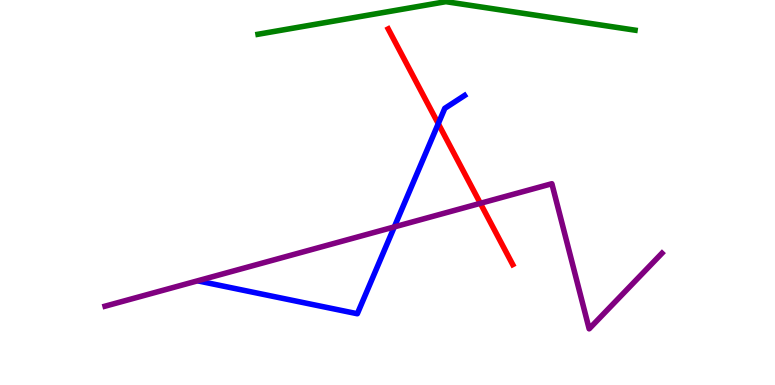[{'lines': ['blue', 'red'], 'intersections': [{'x': 5.66, 'y': 6.79}]}, {'lines': ['green', 'red'], 'intersections': []}, {'lines': ['purple', 'red'], 'intersections': [{'x': 6.2, 'y': 4.72}]}, {'lines': ['blue', 'green'], 'intersections': []}, {'lines': ['blue', 'purple'], 'intersections': [{'x': 5.09, 'y': 4.11}]}, {'lines': ['green', 'purple'], 'intersections': []}]